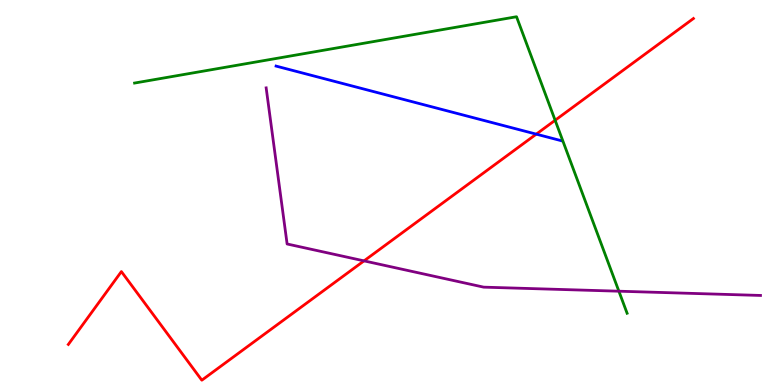[{'lines': ['blue', 'red'], 'intersections': [{'x': 6.92, 'y': 6.52}]}, {'lines': ['green', 'red'], 'intersections': [{'x': 7.16, 'y': 6.88}]}, {'lines': ['purple', 'red'], 'intersections': [{'x': 4.7, 'y': 3.22}]}, {'lines': ['blue', 'green'], 'intersections': []}, {'lines': ['blue', 'purple'], 'intersections': []}, {'lines': ['green', 'purple'], 'intersections': [{'x': 7.99, 'y': 2.44}]}]